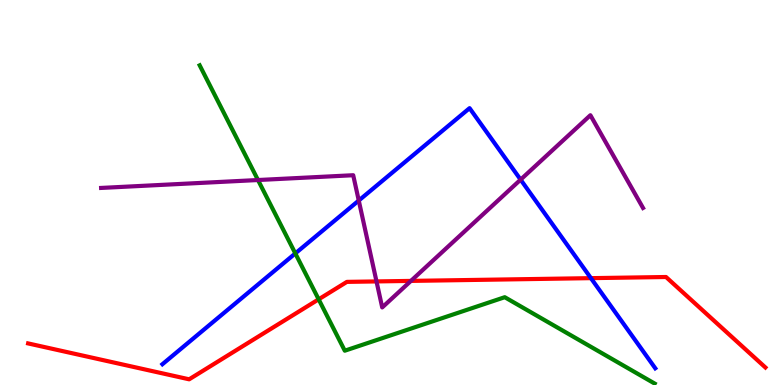[{'lines': ['blue', 'red'], 'intersections': [{'x': 7.62, 'y': 2.78}]}, {'lines': ['green', 'red'], 'intersections': [{'x': 4.11, 'y': 2.23}]}, {'lines': ['purple', 'red'], 'intersections': [{'x': 4.86, 'y': 2.69}, {'x': 5.3, 'y': 2.7}]}, {'lines': ['blue', 'green'], 'intersections': [{'x': 3.81, 'y': 3.42}]}, {'lines': ['blue', 'purple'], 'intersections': [{'x': 4.63, 'y': 4.79}, {'x': 6.72, 'y': 5.33}]}, {'lines': ['green', 'purple'], 'intersections': [{'x': 3.33, 'y': 5.32}]}]